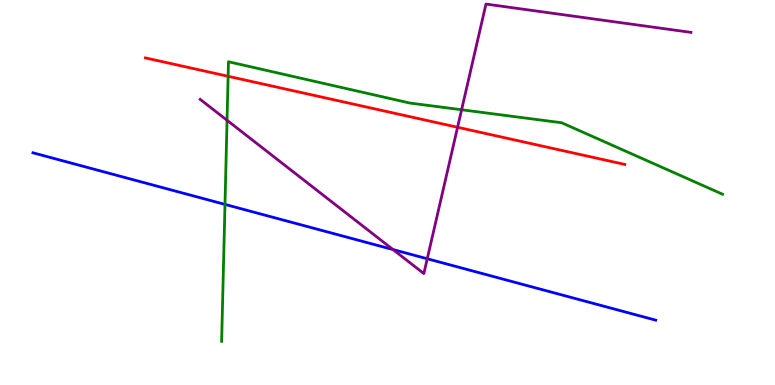[{'lines': ['blue', 'red'], 'intersections': []}, {'lines': ['green', 'red'], 'intersections': [{'x': 2.94, 'y': 8.02}]}, {'lines': ['purple', 'red'], 'intersections': [{'x': 5.9, 'y': 6.69}]}, {'lines': ['blue', 'green'], 'intersections': [{'x': 2.9, 'y': 4.69}]}, {'lines': ['blue', 'purple'], 'intersections': [{'x': 5.07, 'y': 3.52}, {'x': 5.51, 'y': 3.28}]}, {'lines': ['green', 'purple'], 'intersections': [{'x': 2.93, 'y': 6.88}, {'x': 5.96, 'y': 7.15}]}]